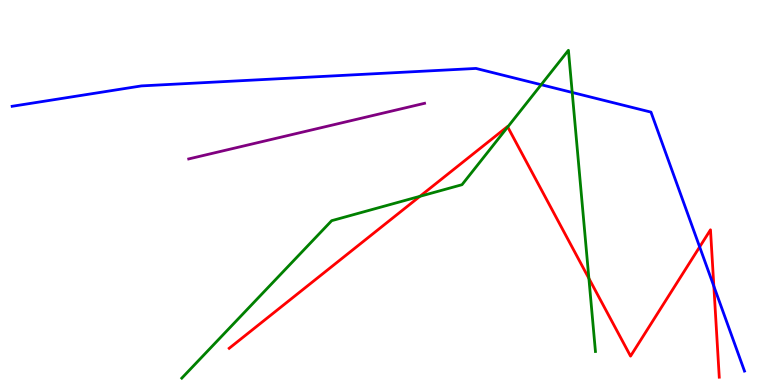[{'lines': ['blue', 'red'], 'intersections': [{'x': 9.03, 'y': 3.59}, {'x': 9.21, 'y': 2.57}]}, {'lines': ['green', 'red'], 'intersections': [{'x': 5.42, 'y': 4.9}, {'x': 6.55, 'y': 6.7}, {'x': 7.6, 'y': 2.77}]}, {'lines': ['purple', 'red'], 'intersections': []}, {'lines': ['blue', 'green'], 'intersections': [{'x': 6.98, 'y': 7.8}, {'x': 7.38, 'y': 7.6}]}, {'lines': ['blue', 'purple'], 'intersections': []}, {'lines': ['green', 'purple'], 'intersections': []}]